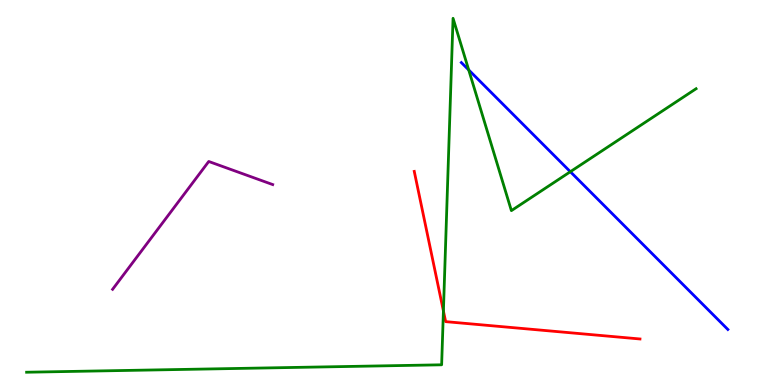[{'lines': ['blue', 'red'], 'intersections': []}, {'lines': ['green', 'red'], 'intersections': [{'x': 5.72, 'y': 1.92}]}, {'lines': ['purple', 'red'], 'intersections': []}, {'lines': ['blue', 'green'], 'intersections': [{'x': 6.05, 'y': 8.18}, {'x': 7.36, 'y': 5.54}]}, {'lines': ['blue', 'purple'], 'intersections': []}, {'lines': ['green', 'purple'], 'intersections': []}]